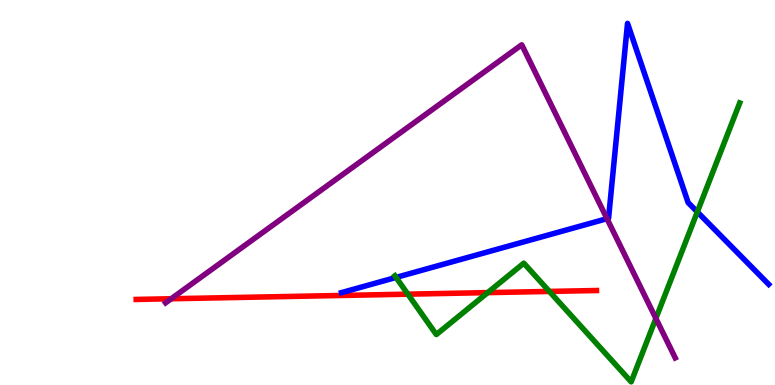[{'lines': ['blue', 'red'], 'intersections': []}, {'lines': ['green', 'red'], 'intersections': [{'x': 5.26, 'y': 2.36}, {'x': 6.29, 'y': 2.4}, {'x': 7.09, 'y': 2.43}]}, {'lines': ['purple', 'red'], 'intersections': [{'x': 2.21, 'y': 2.24}]}, {'lines': ['blue', 'green'], 'intersections': [{'x': 5.11, 'y': 2.79}, {'x': 9.0, 'y': 4.5}]}, {'lines': ['blue', 'purple'], 'intersections': [{'x': 7.83, 'y': 4.32}]}, {'lines': ['green', 'purple'], 'intersections': [{'x': 8.46, 'y': 1.73}]}]